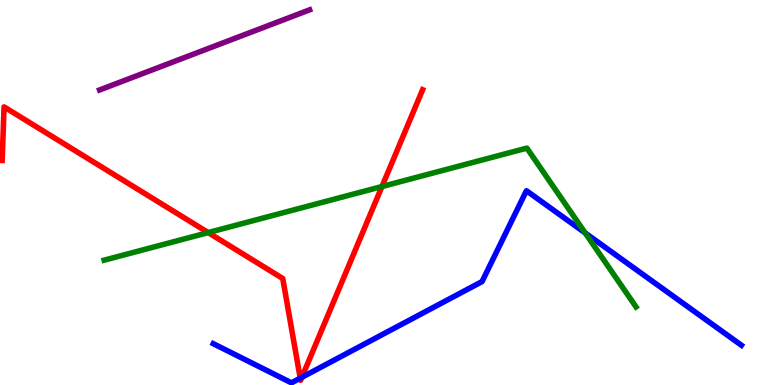[{'lines': ['blue', 'red'], 'intersections': [{'x': 3.87, 'y': 0.178}, {'x': 3.9, 'y': 0.2}]}, {'lines': ['green', 'red'], 'intersections': [{'x': 2.69, 'y': 3.96}, {'x': 4.93, 'y': 5.16}]}, {'lines': ['purple', 'red'], 'intersections': []}, {'lines': ['blue', 'green'], 'intersections': [{'x': 7.55, 'y': 3.95}]}, {'lines': ['blue', 'purple'], 'intersections': []}, {'lines': ['green', 'purple'], 'intersections': []}]